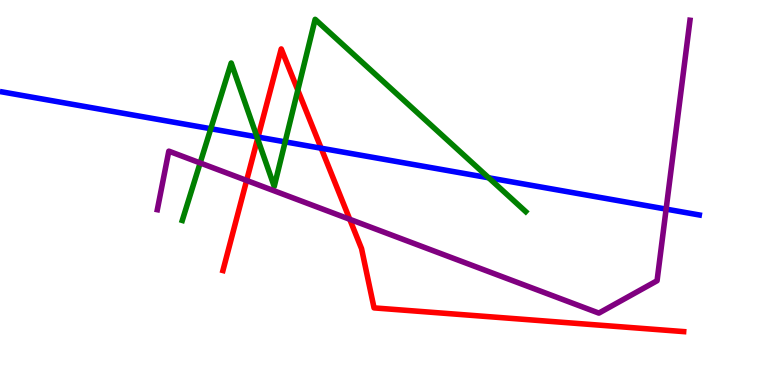[{'lines': ['blue', 'red'], 'intersections': [{'x': 3.33, 'y': 6.44}, {'x': 4.14, 'y': 6.15}]}, {'lines': ['green', 'red'], 'intersections': [{'x': 3.32, 'y': 6.4}, {'x': 3.84, 'y': 7.66}]}, {'lines': ['purple', 'red'], 'intersections': [{'x': 3.18, 'y': 5.31}, {'x': 4.51, 'y': 4.3}]}, {'lines': ['blue', 'green'], 'intersections': [{'x': 2.72, 'y': 6.66}, {'x': 3.32, 'y': 6.44}, {'x': 3.68, 'y': 6.32}, {'x': 6.31, 'y': 5.38}]}, {'lines': ['blue', 'purple'], 'intersections': [{'x': 8.6, 'y': 4.57}]}, {'lines': ['green', 'purple'], 'intersections': [{'x': 2.58, 'y': 5.77}]}]